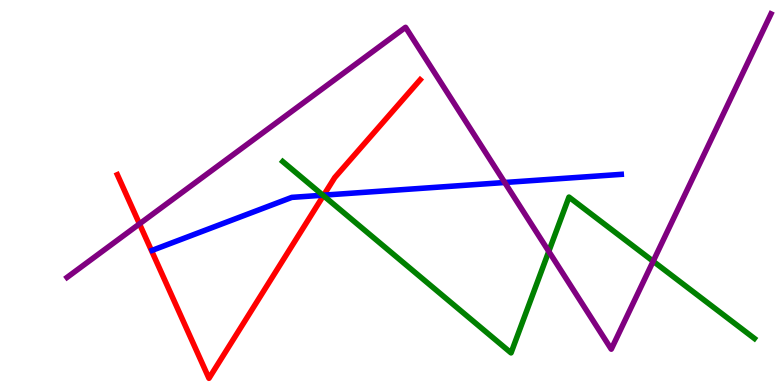[{'lines': ['blue', 'red'], 'intersections': [{'x': 4.18, 'y': 4.93}]}, {'lines': ['green', 'red'], 'intersections': [{'x': 4.17, 'y': 4.92}]}, {'lines': ['purple', 'red'], 'intersections': [{'x': 1.8, 'y': 4.18}]}, {'lines': ['blue', 'green'], 'intersections': [{'x': 4.17, 'y': 4.93}]}, {'lines': ['blue', 'purple'], 'intersections': [{'x': 6.51, 'y': 5.26}]}, {'lines': ['green', 'purple'], 'intersections': [{'x': 7.08, 'y': 3.47}, {'x': 8.43, 'y': 3.21}]}]